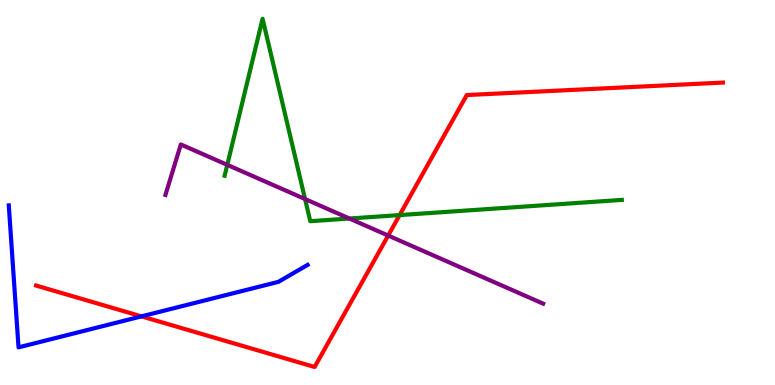[{'lines': ['blue', 'red'], 'intersections': [{'x': 1.83, 'y': 1.78}]}, {'lines': ['green', 'red'], 'intersections': [{'x': 5.16, 'y': 4.41}]}, {'lines': ['purple', 'red'], 'intersections': [{'x': 5.01, 'y': 3.88}]}, {'lines': ['blue', 'green'], 'intersections': []}, {'lines': ['blue', 'purple'], 'intersections': []}, {'lines': ['green', 'purple'], 'intersections': [{'x': 2.93, 'y': 5.72}, {'x': 3.94, 'y': 4.83}, {'x': 4.51, 'y': 4.32}]}]